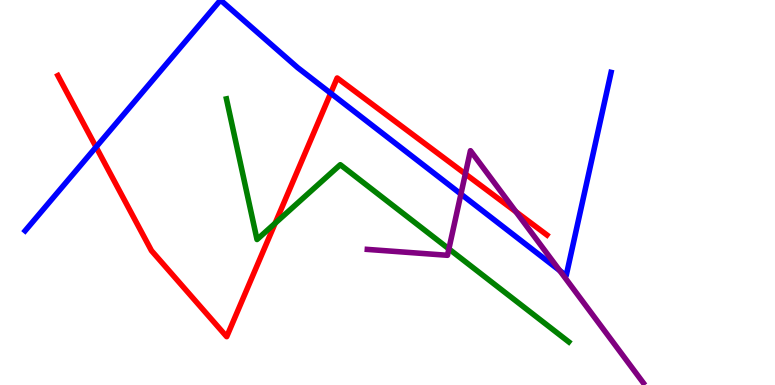[{'lines': ['blue', 'red'], 'intersections': [{'x': 1.24, 'y': 6.18}, {'x': 4.27, 'y': 7.58}]}, {'lines': ['green', 'red'], 'intersections': [{'x': 3.55, 'y': 4.2}]}, {'lines': ['purple', 'red'], 'intersections': [{'x': 6.0, 'y': 5.48}, {'x': 6.66, 'y': 4.5}]}, {'lines': ['blue', 'green'], 'intersections': []}, {'lines': ['blue', 'purple'], 'intersections': [{'x': 5.95, 'y': 4.96}, {'x': 7.22, 'y': 2.97}]}, {'lines': ['green', 'purple'], 'intersections': [{'x': 5.79, 'y': 3.53}]}]